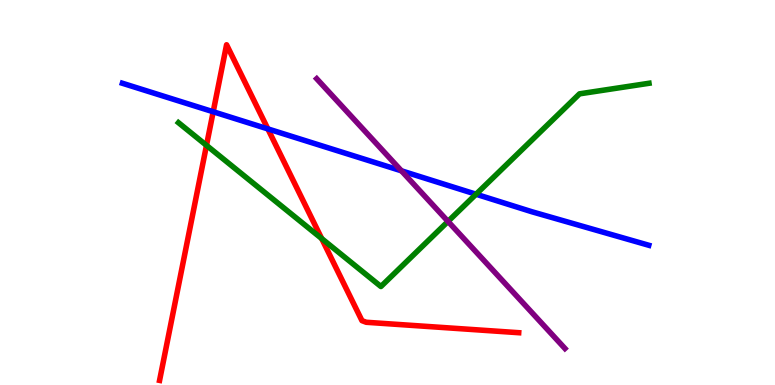[{'lines': ['blue', 'red'], 'intersections': [{'x': 2.75, 'y': 7.1}, {'x': 3.46, 'y': 6.65}]}, {'lines': ['green', 'red'], 'intersections': [{'x': 2.66, 'y': 6.22}, {'x': 4.15, 'y': 3.8}]}, {'lines': ['purple', 'red'], 'intersections': []}, {'lines': ['blue', 'green'], 'intersections': [{'x': 6.14, 'y': 4.96}]}, {'lines': ['blue', 'purple'], 'intersections': [{'x': 5.18, 'y': 5.56}]}, {'lines': ['green', 'purple'], 'intersections': [{'x': 5.78, 'y': 4.25}]}]